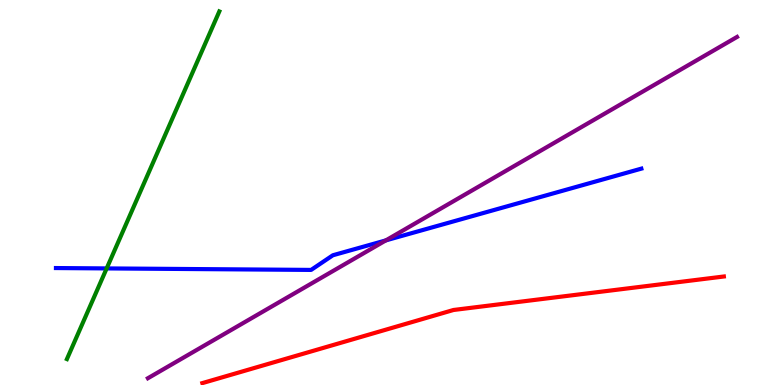[{'lines': ['blue', 'red'], 'intersections': []}, {'lines': ['green', 'red'], 'intersections': []}, {'lines': ['purple', 'red'], 'intersections': []}, {'lines': ['blue', 'green'], 'intersections': [{'x': 1.38, 'y': 3.03}]}, {'lines': ['blue', 'purple'], 'intersections': [{'x': 4.98, 'y': 3.76}]}, {'lines': ['green', 'purple'], 'intersections': []}]